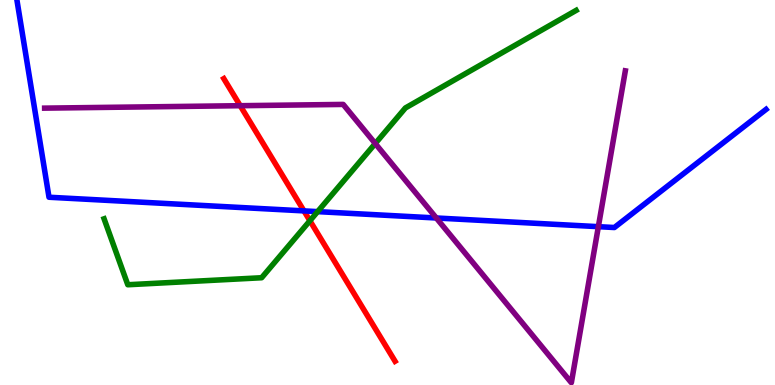[{'lines': ['blue', 'red'], 'intersections': [{'x': 3.92, 'y': 4.52}]}, {'lines': ['green', 'red'], 'intersections': [{'x': 4.0, 'y': 4.27}]}, {'lines': ['purple', 'red'], 'intersections': [{'x': 3.1, 'y': 7.25}]}, {'lines': ['blue', 'green'], 'intersections': [{'x': 4.1, 'y': 4.5}]}, {'lines': ['blue', 'purple'], 'intersections': [{'x': 5.63, 'y': 4.34}, {'x': 7.72, 'y': 4.11}]}, {'lines': ['green', 'purple'], 'intersections': [{'x': 4.84, 'y': 6.27}]}]